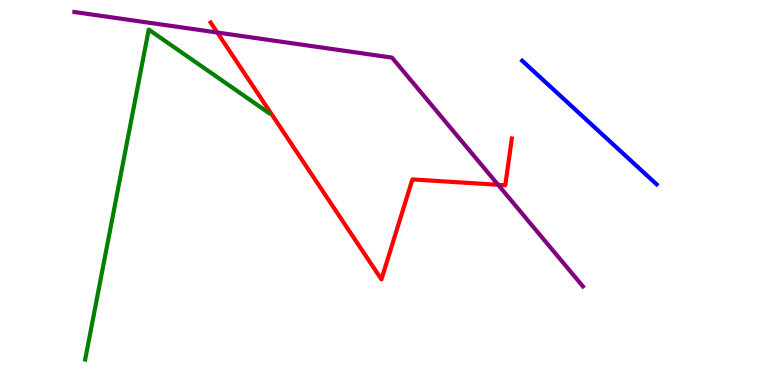[{'lines': ['blue', 'red'], 'intersections': []}, {'lines': ['green', 'red'], 'intersections': []}, {'lines': ['purple', 'red'], 'intersections': [{'x': 2.8, 'y': 9.16}, {'x': 6.43, 'y': 5.2}]}, {'lines': ['blue', 'green'], 'intersections': []}, {'lines': ['blue', 'purple'], 'intersections': []}, {'lines': ['green', 'purple'], 'intersections': []}]